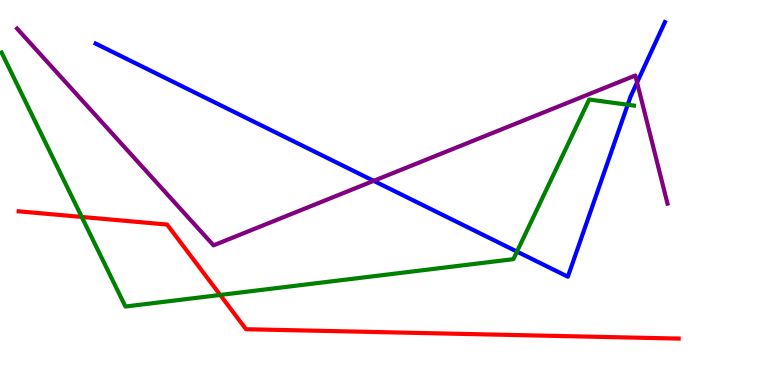[{'lines': ['blue', 'red'], 'intersections': []}, {'lines': ['green', 'red'], 'intersections': [{'x': 1.05, 'y': 4.37}, {'x': 2.84, 'y': 2.34}]}, {'lines': ['purple', 'red'], 'intersections': []}, {'lines': ['blue', 'green'], 'intersections': [{'x': 6.67, 'y': 3.47}, {'x': 8.1, 'y': 7.28}]}, {'lines': ['blue', 'purple'], 'intersections': [{'x': 4.82, 'y': 5.3}, {'x': 8.22, 'y': 7.86}]}, {'lines': ['green', 'purple'], 'intersections': []}]